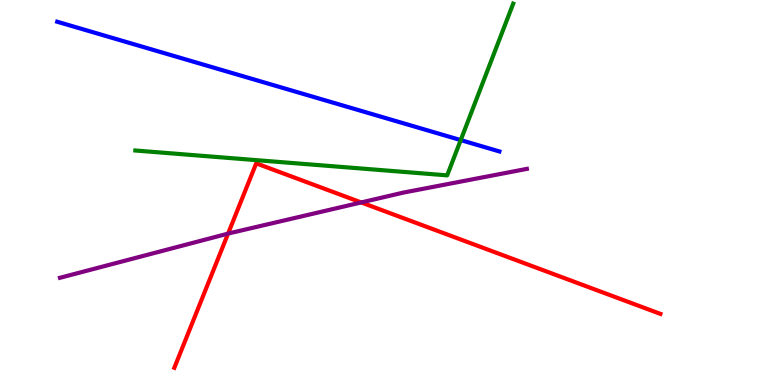[{'lines': ['blue', 'red'], 'intersections': []}, {'lines': ['green', 'red'], 'intersections': []}, {'lines': ['purple', 'red'], 'intersections': [{'x': 2.94, 'y': 3.93}, {'x': 4.66, 'y': 4.74}]}, {'lines': ['blue', 'green'], 'intersections': [{'x': 5.94, 'y': 6.36}]}, {'lines': ['blue', 'purple'], 'intersections': []}, {'lines': ['green', 'purple'], 'intersections': []}]